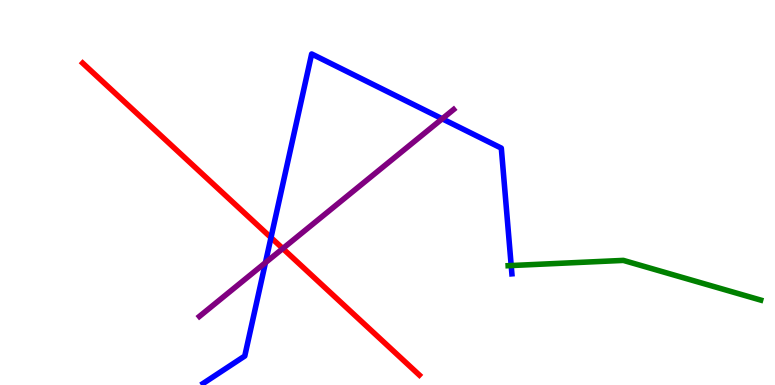[{'lines': ['blue', 'red'], 'intersections': [{'x': 3.5, 'y': 3.83}]}, {'lines': ['green', 'red'], 'intersections': []}, {'lines': ['purple', 'red'], 'intersections': [{'x': 3.65, 'y': 3.54}]}, {'lines': ['blue', 'green'], 'intersections': [{'x': 6.6, 'y': 3.1}]}, {'lines': ['blue', 'purple'], 'intersections': [{'x': 3.43, 'y': 3.18}, {'x': 5.71, 'y': 6.91}]}, {'lines': ['green', 'purple'], 'intersections': []}]